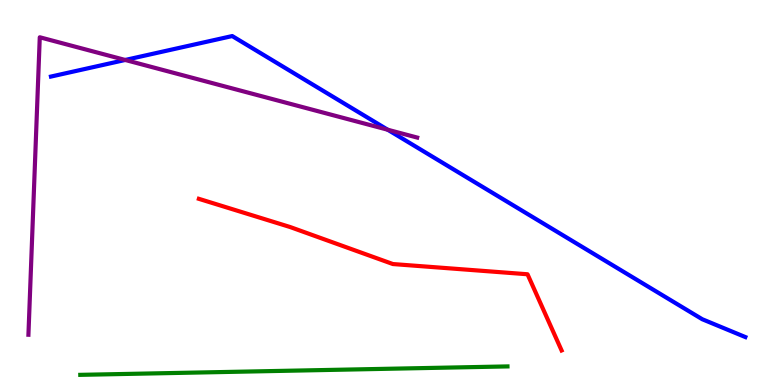[{'lines': ['blue', 'red'], 'intersections': []}, {'lines': ['green', 'red'], 'intersections': []}, {'lines': ['purple', 'red'], 'intersections': []}, {'lines': ['blue', 'green'], 'intersections': []}, {'lines': ['blue', 'purple'], 'intersections': [{'x': 1.62, 'y': 8.44}, {'x': 5.0, 'y': 6.63}]}, {'lines': ['green', 'purple'], 'intersections': []}]